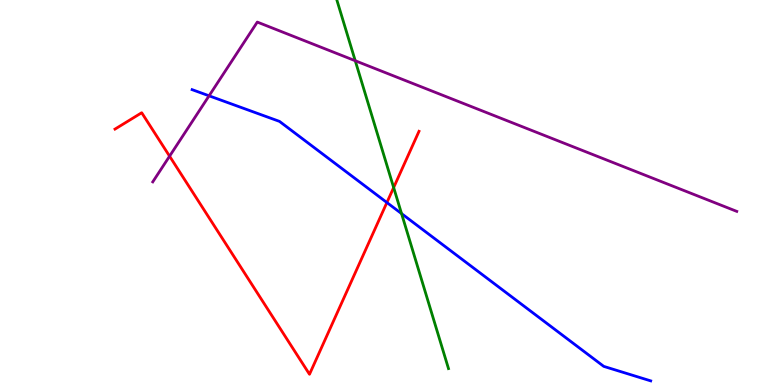[{'lines': ['blue', 'red'], 'intersections': [{'x': 4.99, 'y': 4.74}]}, {'lines': ['green', 'red'], 'intersections': [{'x': 5.08, 'y': 5.13}]}, {'lines': ['purple', 'red'], 'intersections': [{'x': 2.19, 'y': 5.94}]}, {'lines': ['blue', 'green'], 'intersections': [{'x': 5.18, 'y': 4.45}]}, {'lines': ['blue', 'purple'], 'intersections': [{'x': 2.7, 'y': 7.51}]}, {'lines': ['green', 'purple'], 'intersections': [{'x': 4.58, 'y': 8.42}]}]